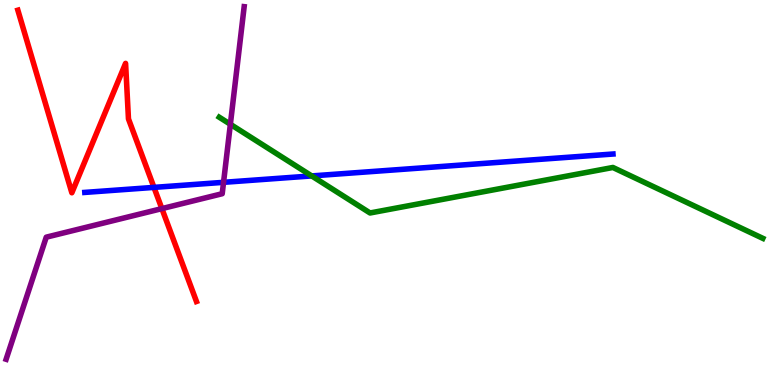[{'lines': ['blue', 'red'], 'intersections': [{'x': 1.99, 'y': 5.13}]}, {'lines': ['green', 'red'], 'intersections': []}, {'lines': ['purple', 'red'], 'intersections': [{'x': 2.09, 'y': 4.58}]}, {'lines': ['blue', 'green'], 'intersections': [{'x': 4.02, 'y': 5.43}]}, {'lines': ['blue', 'purple'], 'intersections': [{'x': 2.88, 'y': 5.26}]}, {'lines': ['green', 'purple'], 'intersections': [{'x': 2.97, 'y': 6.77}]}]